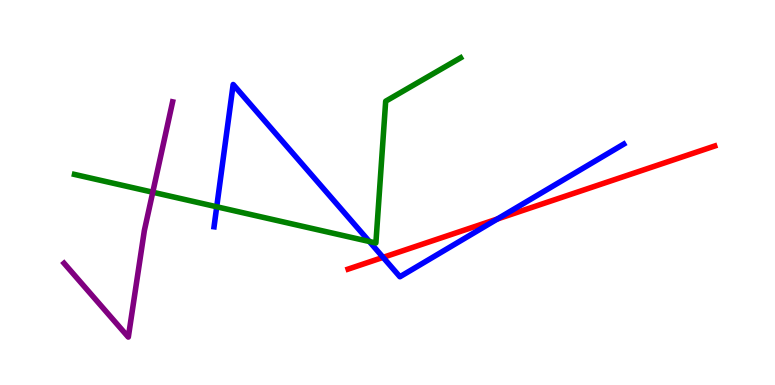[{'lines': ['blue', 'red'], 'intersections': [{'x': 4.94, 'y': 3.32}, {'x': 6.42, 'y': 4.31}]}, {'lines': ['green', 'red'], 'intersections': []}, {'lines': ['purple', 'red'], 'intersections': []}, {'lines': ['blue', 'green'], 'intersections': [{'x': 2.8, 'y': 4.63}, {'x': 4.77, 'y': 3.73}]}, {'lines': ['blue', 'purple'], 'intersections': []}, {'lines': ['green', 'purple'], 'intersections': [{'x': 1.97, 'y': 5.01}]}]